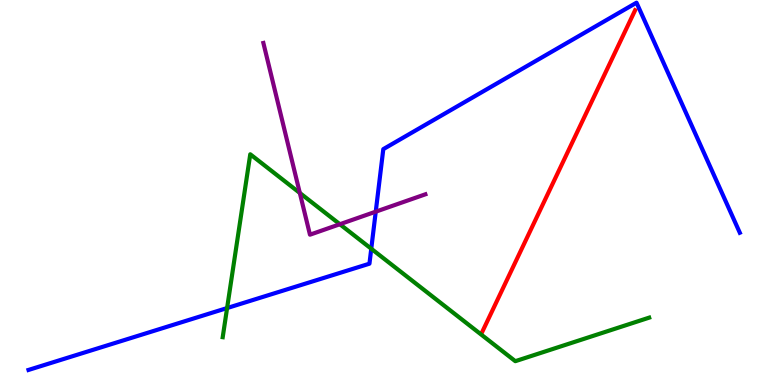[{'lines': ['blue', 'red'], 'intersections': []}, {'lines': ['green', 'red'], 'intersections': []}, {'lines': ['purple', 'red'], 'intersections': []}, {'lines': ['blue', 'green'], 'intersections': [{'x': 2.93, 'y': 2.0}, {'x': 4.79, 'y': 3.54}]}, {'lines': ['blue', 'purple'], 'intersections': [{'x': 4.85, 'y': 4.5}]}, {'lines': ['green', 'purple'], 'intersections': [{'x': 3.87, 'y': 4.99}, {'x': 4.39, 'y': 4.18}]}]